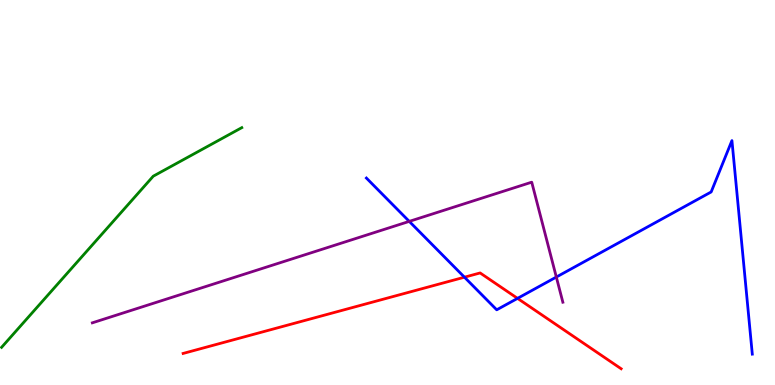[{'lines': ['blue', 'red'], 'intersections': [{'x': 5.99, 'y': 2.8}, {'x': 6.68, 'y': 2.25}]}, {'lines': ['green', 'red'], 'intersections': []}, {'lines': ['purple', 'red'], 'intersections': []}, {'lines': ['blue', 'green'], 'intersections': []}, {'lines': ['blue', 'purple'], 'intersections': [{'x': 5.28, 'y': 4.25}, {'x': 7.18, 'y': 2.8}]}, {'lines': ['green', 'purple'], 'intersections': []}]